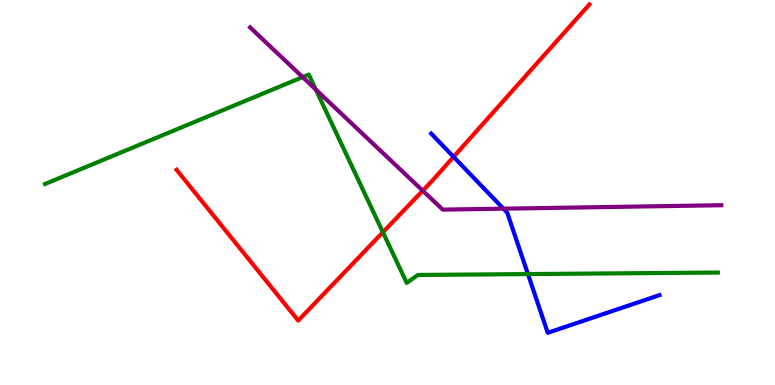[{'lines': ['blue', 'red'], 'intersections': [{'x': 5.85, 'y': 5.93}]}, {'lines': ['green', 'red'], 'intersections': [{'x': 4.94, 'y': 3.97}]}, {'lines': ['purple', 'red'], 'intersections': [{'x': 5.45, 'y': 5.05}]}, {'lines': ['blue', 'green'], 'intersections': [{'x': 6.81, 'y': 2.88}]}, {'lines': ['blue', 'purple'], 'intersections': [{'x': 6.5, 'y': 4.58}]}, {'lines': ['green', 'purple'], 'intersections': [{'x': 3.91, 'y': 8.0}, {'x': 4.08, 'y': 7.67}]}]